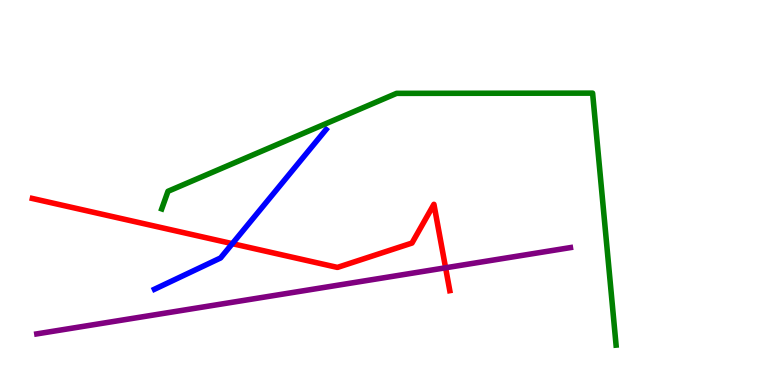[{'lines': ['blue', 'red'], 'intersections': [{'x': 3.0, 'y': 3.67}]}, {'lines': ['green', 'red'], 'intersections': []}, {'lines': ['purple', 'red'], 'intersections': [{'x': 5.75, 'y': 3.04}]}, {'lines': ['blue', 'green'], 'intersections': []}, {'lines': ['blue', 'purple'], 'intersections': []}, {'lines': ['green', 'purple'], 'intersections': []}]